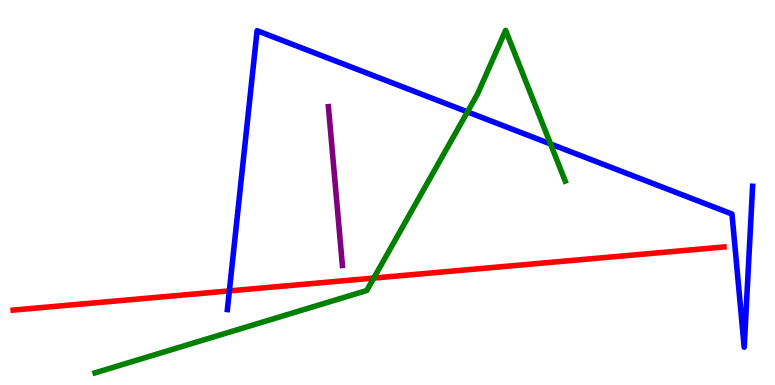[{'lines': ['blue', 'red'], 'intersections': [{'x': 2.96, 'y': 2.44}]}, {'lines': ['green', 'red'], 'intersections': [{'x': 4.82, 'y': 2.78}]}, {'lines': ['purple', 'red'], 'intersections': []}, {'lines': ['blue', 'green'], 'intersections': [{'x': 6.03, 'y': 7.09}, {'x': 7.1, 'y': 6.26}]}, {'lines': ['blue', 'purple'], 'intersections': []}, {'lines': ['green', 'purple'], 'intersections': []}]